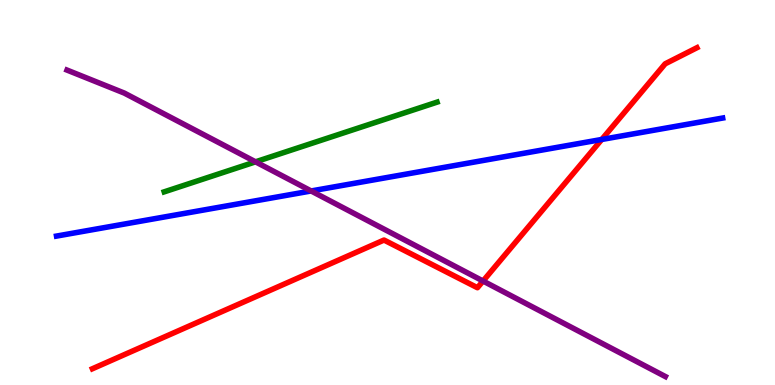[{'lines': ['blue', 'red'], 'intersections': [{'x': 7.76, 'y': 6.38}]}, {'lines': ['green', 'red'], 'intersections': []}, {'lines': ['purple', 'red'], 'intersections': [{'x': 6.23, 'y': 2.7}]}, {'lines': ['blue', 'green'], 'intersections': []}, {'lines': ['blue', 'purple'], 'intersections': [{'x': 4.01, 'y': 5.04}]}, {'lines': ['green', 'purple'], 'intersections': [{'x': 3.3, 'y': 5.8}]}]